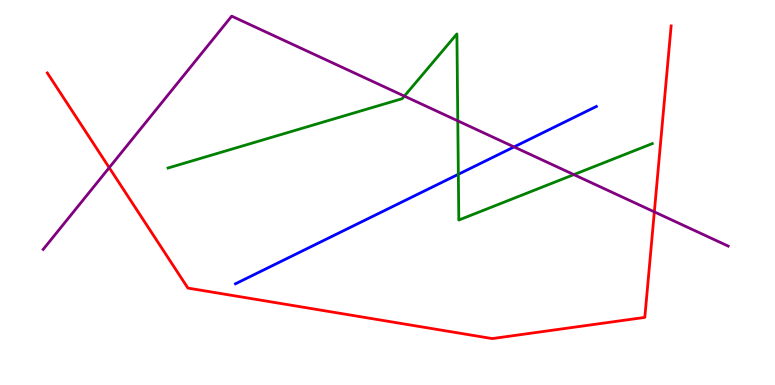[{'lines': ['blue', 'red'], 'intersections': []}, {'lines': ['green', 'red'], 'intersections': []}, {'lines': ['purple', 'red'], 'intersections': [{'x': 1.41, 'y': 5.64}, {'x': 8.44, 'y': 4.5}]}, {'lines': ['blue', 'green'], 'intersections': [{'x': 5.91, 'y': 5.47}]}, {'lines': ['blue', 'purple'], 'intersections': [{'x': 6.63, 'y': 6.18}]}, {'lines': ['green', 'purple'], 'intersections': [{'x': 5.22, 'y': 7.5}, {'x': 5.91, 'y': 6.86}, {'x': 7.4, 'y': 5.46}]}]